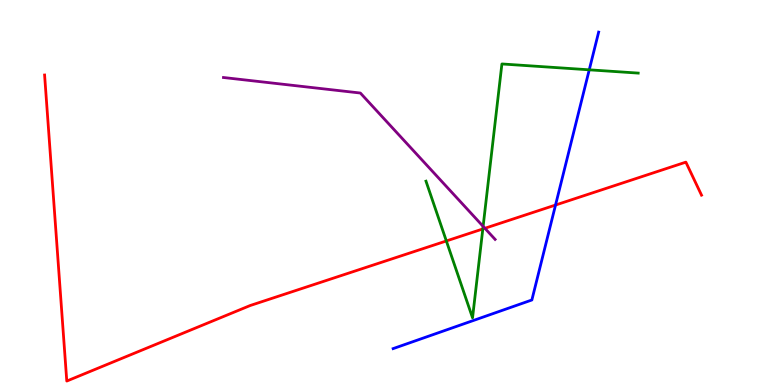[{'lines': ['blue', 'red'], 'intersections': [{'x': 7.17, 'y': 4.67}]}, {'lines': ['green', 'red'], 'intersections': [{'x': 5.76, 'y': 3.74}, {'x': 6.23, 'y': 4.05}]}, {'lines': ['purple', 'red'], 'intersections': [{'x': 6.26, 'y': 4.07}]}, {'lines': ['blue', 'green'], 'intersections': [{'x': 7.6, 'y': 8.19}]}, {'lines': ['blue', 'purple'], 'intersections': []}, {'lines': ['green', 'purple'], 'intersections': [{'x': 6.23, 'y': 4.12}]}]